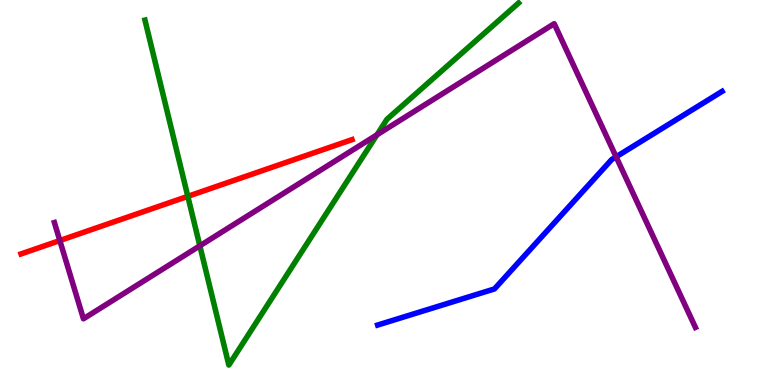[{'lines': ['blue', 'red'], 'intersections': []}, {'lines': ['green', 'red'], 'intersections': [{'x': 2.42, 'y': 4.9}]}, {'lines': ['purple', 'red'], 'intersections': [{'x': 0.772, 'y': 3.75}]}, {'lines': ['blue', 'green'], 'intersections': []}, {'lines': ['blue', 'purple'], 'intersections': [{'x': 7.95, 'y': 5.93}]}, {'lines': ['green', 'purple'], 'intersections': [{'x': 2.58, 'y': 3.62}, {'x': 4.86, 'y': 6.5}]}]